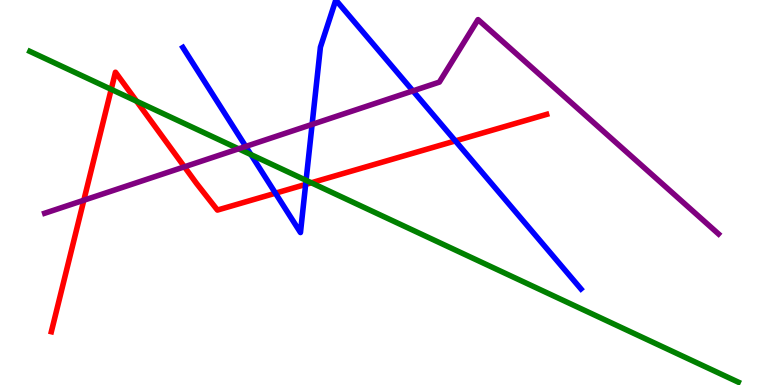[{'lines': ['blue', 'red'], 'intersections': [{'x': 3.55, 'y': 4.98}, {'x': 3.94, 'y': 5.21}, {'x': 5.88, 'y': 6.34}]}, {'lines': ['green', 'red'], 'intersections': [{'x': 1.43, 'y': 7.68}, {'x': 1.76, 'y': 7.37}, {'x': 4.02, 'y': 5.25}]}, {'lines': ['purple', 'red'], 'intersections': [{'x': 1.08, 'y': 4.8}, {'x': 2.38, 'y': 5.67}]}, {'lines': ['blue', 'green'], 'intersections': [{'x': 3.24, 'y': 5.98}, {'x': 3.95, 'y': 5.32}]}, {'lines': ['blue', 'purple'], 'intersections': [{'x': 3.17, 'y': 6.2}, {'x': 4.03, 'y': 6.77}, {'x': 5.33, 'y': 7.64}]}, {'lines': ['green', 'purple'], 'intersections': [{'x': 3.08, 'y': 6.13}]}]